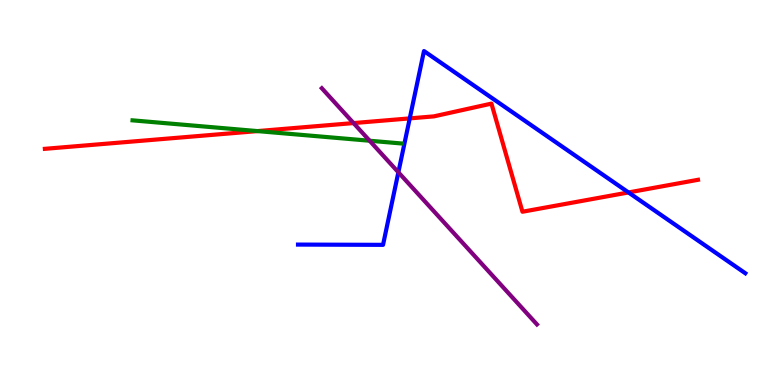[{'lines': ['blue', 'red'], 'intersections': [{'x': 5.29, 'y': 6.93}, {'x': 8.11, 'y': 5.0}]}, {'lines': ['green', 'red'], 'intersections': [{'x': 3.32, 'y': 6.6}]}, {'lines': ['purple', 'red'], 'intersections': [{'x': 4.56, 'y': 6.8}]}, {'lines': ['blue', 'green'], 'intersections': []}, {'lines': ['blue', 'purple'], 'intersections': [{'x': 5.14, 'y': 5.53}]}, {'lines': ['green', 'purple'], 'intersections': [{'x': 4.77, 'y': 6.34}]}]